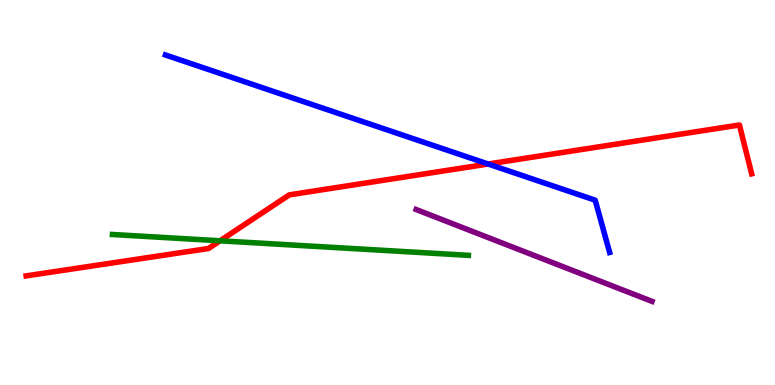[{'lines': ['blue', 'red'], 'intersections': [{'x': 6.3, 'y': 5.74}]}, {'lines': ['green', 'red'], 'intersections': [{'x': 2.84, 'y': 3.75}]}, {'lines': ['purple', 'red'], 'intersections': []}, {'lines': ['blue', 'green'], 'intersections': []}, {'lines': ['blue', 'purple'], 'intersections': []}, {'lines': ['green', 'purple'], 'intersections': []}]